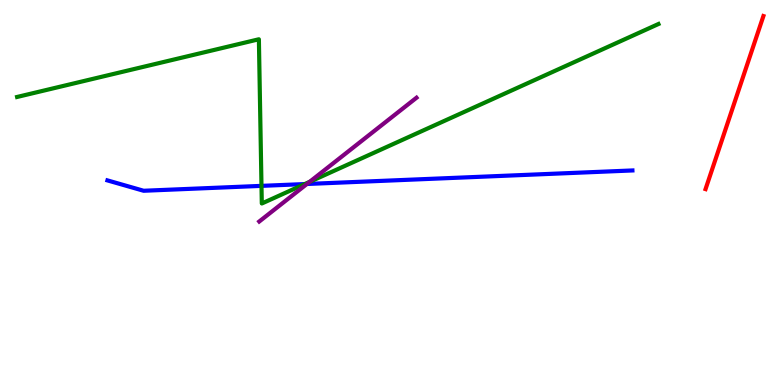[{'lines': ['blue', 'red'], 'intersections': []}, {'lines': ['green', 'red'], 'intersections': []}, {'lines': ['purple', 'red'], 'intersections': []}, {'lines': ['blue', 'green'], 'intersections': [{'x': 3.37, 'y': 5.17}, {'x': 3.93, 'y': 5.22}]}, {'lines': ['blue', 'purple'], 'intersections': [{'x': 3.96, 'y': 5.22}]}, {'lines': ['green', 'purple'], 'intersections': [{'x': 3.99, 'y': 5.28}]}]